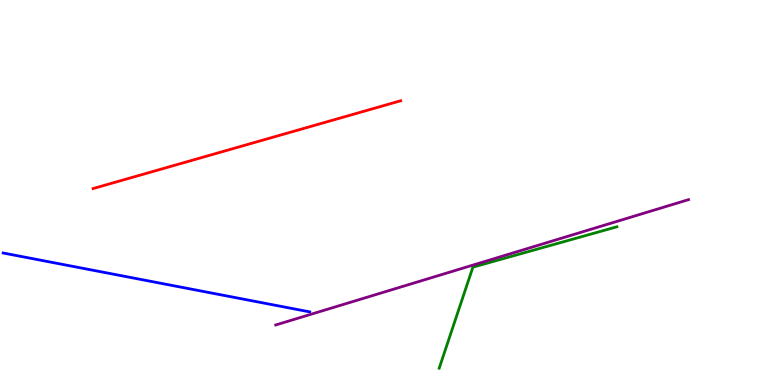[{'lines': ['blue', 'red'], 'intersections': []}, {'lines': ['green', 'red'], 'intersections': []}, {'lines': ['purple', 'red'], 'intersections': []}, {'lines': ['blue', 'green'], 'intersections': []}, {'lines': ['blue', 'purple'], 'intersections': []}, {'lines': ['green', 'purple'], 'intersections': []}]